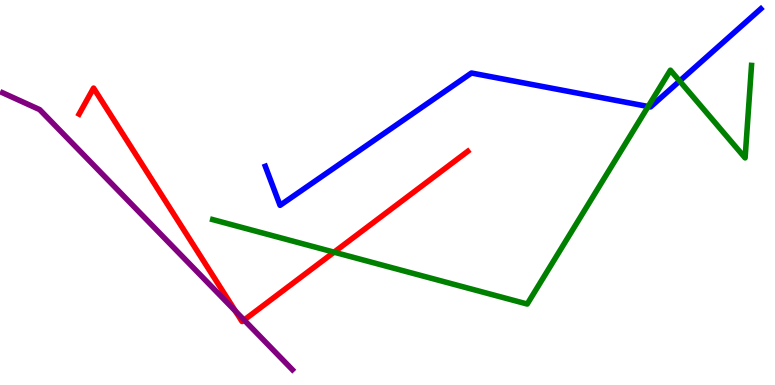[{'lines': ['blue', 'red'], 'intersections': []}, {'lines': ['green', 'red'], 'intersections': [{'x': 4.31, 'y': 3.45}]}, {'lines': ['purple', 'red'], 'intersections': [{'x': 3.04, 'y': 1.92}, {'x': 3.15, 'y': 1.69}]}, {'lines': ['blue', 'green'], 'intersections': [{'x': 8.36, 'y': 7.23}, {'x': 8.77, 'y': 7.9}]}, {'lines': ['blue', 'purple'], 'intersections': []}, {'lines': ['green', 'purple'], 'intersections': []}]